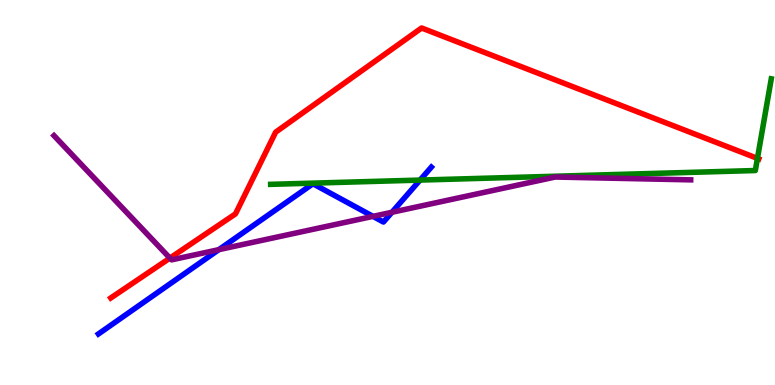[{'lines': ['blue', 'red'], 'intersections': []}, {'lines': ['green', 'red'], 'intersections': [{'x': 9.77, 'y': 5.89}]}, {'lines': ['purple', 'red'], 'intersections': [{'x': 2.19, 'y': 3.3}]}, {'lines': ['blue', 'green'], 'intersections': [{'x': 5.42, 'y': 5.32}]}, {'lines': ['blue', 'purple'], 'intersections': [{'x': 2.82, 'y': 3.52}, {'x': 4.81, 'y': 4.38}, {'x': 5.06, 'y': 4.49}]}, {'lines': ['green', 'purple'], 'intersections': []}]